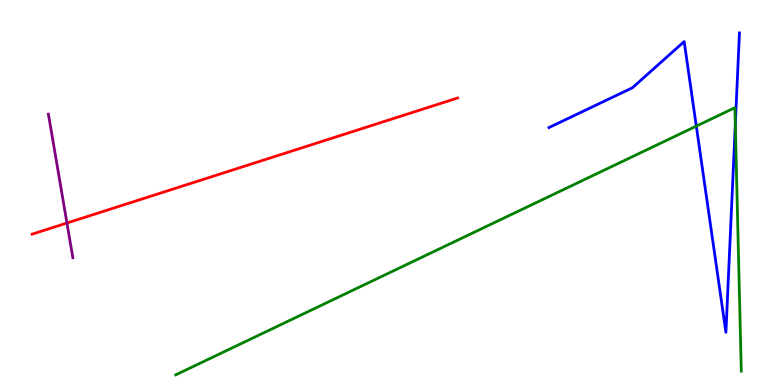[{'lines': ['blue', 'red'], 'intersections': []}, {'lines': ['green', 'red'], 'intersections': []}, {'lines': ['purple', 'red'], 'intersections': [{'x': 0.864, 'y': 4.21}]}, {'lines': ['blue', 'green'], 'intersections': [{'x': 8.98, 'y': 6.72}, {'x': 9.49, 'y': 6.77}]}, {'lines': ['blue', 'purple'], 'intersections': []}, {'lines': ['green', 'purple'], 'intersections': []}]